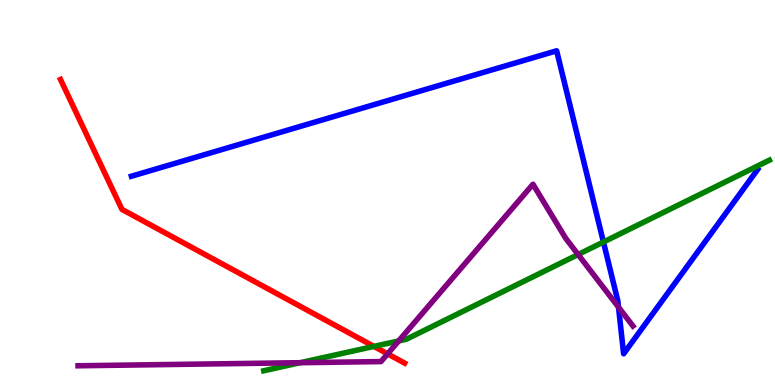[{'lines': ['blue', 'red'], 'intersections': []}, {'lines': ['green', 'red'], 'intersections': [{'x': 4.82, 'y': 1.0}]}, {'lines': ['purple', 'red'], 'intersections': [{'x': 5.0, 'y': 0.809}]}, {'lines': ['blue', 'green'], 'intersections': [{'x': 7.79, 'y': 3.71}]}, {'lines': ['blue', 'purple'], 'intersections': [{'x': 7.98, 'y': 2.02}]}, {'lines': ['green', 'purple'], 'intersections': [{'x': 3.87, 'y': 0.579}, {'x': 5.14, 'y': 1.14}, {'x': 7.46, 'y': 3.39}]}]